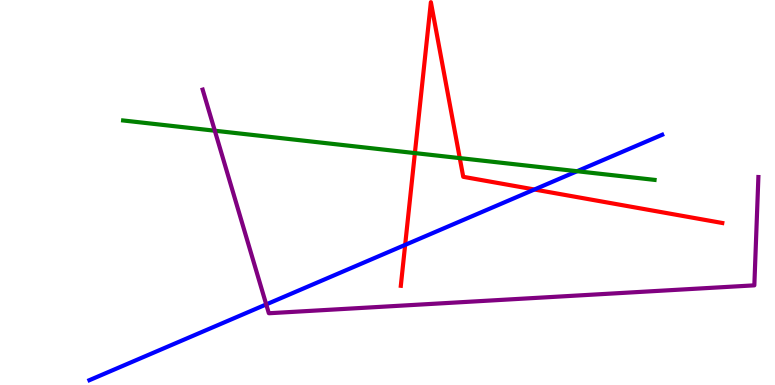[{'lines': ['blue', 'red'], 'intersections': [{'x': 5.23, 'y': 3.64}, {'x': 6.9, 'y': 5.08}]}, {'lines': ['green', 'red'], 'intersections': [{'x': 5.35, 'y': 6.02}, {'x': 5.93, 'y': 5.89}]}, {'lines': ['purple', 'red'], 'intersections': []}, {'lines': ['blue', 'green'], 'intersections': [{'x': 7.45, 'y': 5.55}]}, {'lines': ['blue', 'purple'], 'intersections': [{'x': 3.44, 'y': 2.09}]}, {'lines': ['green', 'purple'], 'intersections': [{'x': 2.77, 'y': 6.6}]}]